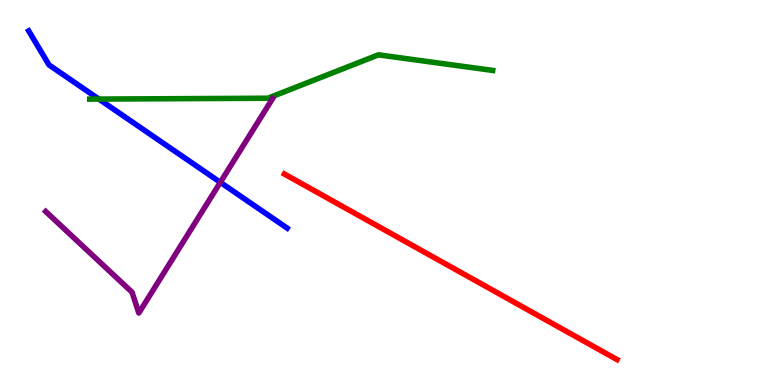[{'lines': ['blue', 'red'], 'intersections': []}, {'lines': ['green', 'red'], 'intersections': []}, {'lines': ['purple', 'red'], 'intersections': []}, {'lines': ['blue', 'green'], 'intersections': [{'x': 1.28, 'y': 7.43}]}, {'lines': ['blue', 'purple'], 'intersections': [{'x': 2.84, 'y': 5.26}]}, {'lines': ['green', 'purple'], 'intersections': []}]